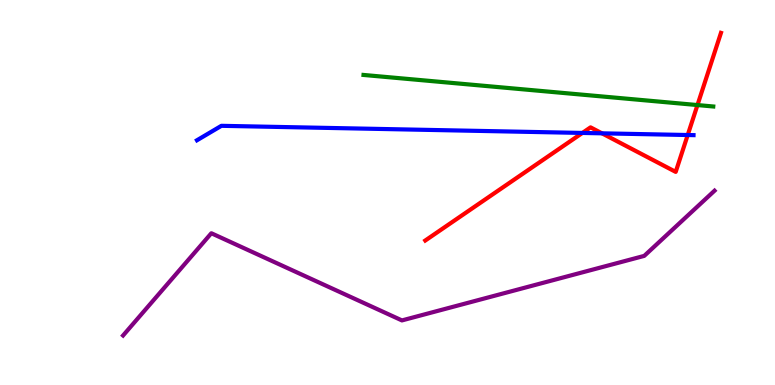[{'lines': ['blue', 'red'], 'intersections': [{'x': 7.51, 'y': 6.55}, {'x': 7.77, 'y': 6.54}, {'x': 8.87, 'y': 6.49}]}, {'lines': ['green', 'red'], 'intersections': [{'x': 9.0, 'y': 7.27}]}, {'lines': ['purple', 'red'], 'intersections': []}, {'lines': ['blue', 'green'], 'intersections': []}, {'lines': ['blue', 'purple'], 'intersections': []}, {'lines': ['green', 'purple'], 'intersections': []}]